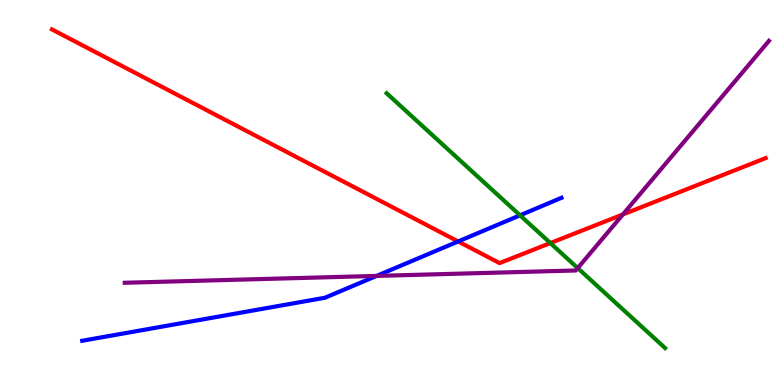[{'lines': ['blue', 'red'], 'intersections': [{'x': 5.91, 'y': 3.73}]}, {'lines': ['green', 'red'], 'intersections': [{'x': 7.1, 'y': 3.69}]}, {'lines': ['purple', 'red'], 'intersections': [{'x': 8.04, 'y': 4.43}]}, {'lines': ['blue', 'green'], 'intersections': [{'x': 6.71, 'y': 4.41}]}, {'lines': ['blue', 'purple'], 'intersections': [{'x': 4.86, 'y': 2.83}]}, {'lines': ['green', 'purple'], 'intersections': [{'x': 7.45, 'y': 3.04}]}]